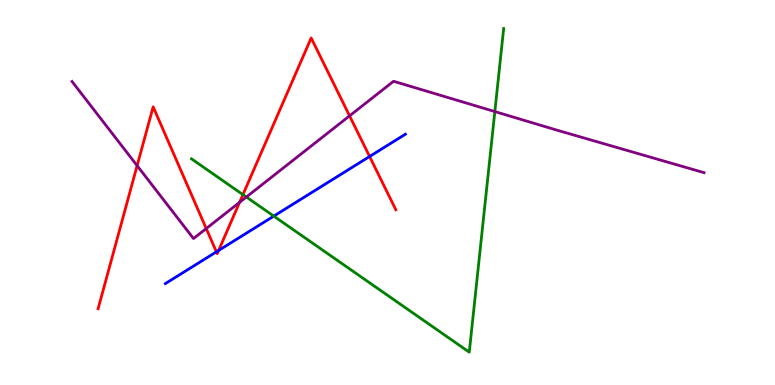[{'lines': ['blue', 'red'], 'intersections': [{'x': 2.79, 'y': 3.46}, {'x': 2.82, 'y': 3.49}, {'x': 4.77, 'y': 5.94}]}, {'lines': ['green', 'red'], 'intersections': [{'x': 3.13, 'y': 4.94}]}, {'lines': ['purple', 'red'], 'intersections': [{'x': 1.77, 'y': 5.7}, {'x': 2.66, 'y': 4.06}, {'x': 3.09, 'y': 4.74}, {'x': 4.51, 'y': 6.99}]}, {'lines': ['blue', 'green'], 'intersections': [{'x': 3.53, 'y': 4.39}]}, {'lines': ['blue', 'purple'], 'intersections': []}, {'lines': ['green', 'purple'], 'intersections': [{'x': 3.18, 'y': 4.88}, {'x': 6.39, 'y': 7.1}]}]